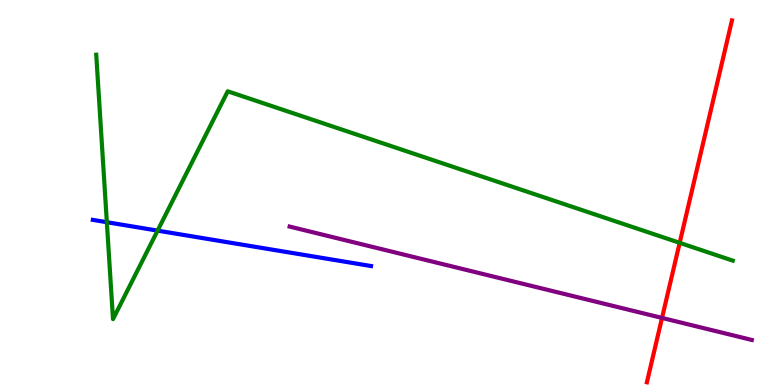[{'lines': ['blue', 'red'], 'intersections': []}, {'lines': ['green', 'red'], 'intersections': [{'x': 8.77, 'y': 3.69}]}, {'lines': ['purple', 'red'], 'intersections': [{'x': 8.54, 'y': 1.74}]}, {'lines': ['blue', 'green'], 'intersections': [{'x': 1.38, 'y': 4.23}, {'x': 2.03, 'y': 4.01}]}, {'lines': ['blue', 'purple'], 'intersections': []}, {'lines': ['green', 'purple'], 'intersections': []}]